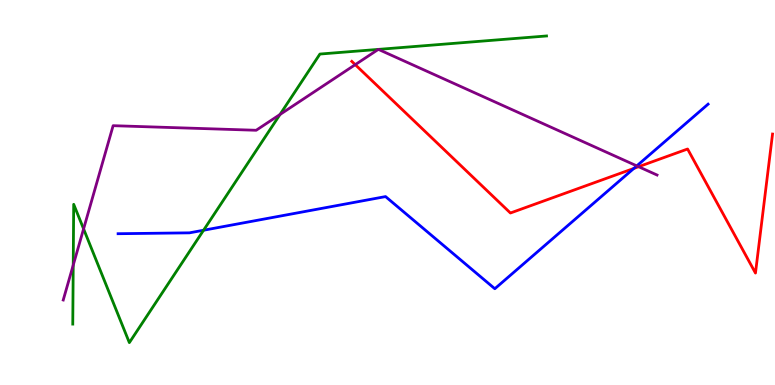[{'lines': ['blue', 'red'], 'intersections': [{'x': 8.18, 'y': 5.63}]}, {'lines': ['green', 'red'], 'intersections': []}, {'lines': ['purple', 'red'], 'intersections': [{'x': 4.58, 'y': 8.32}, {'x': 8.24, 'y': 5.67}]}, {'lines': ['blue', 'green'], 'intersections': [{'x': 2.63, 'y': 4.02}]}, {'lines': ['blue', 'purple'], 'intersections': [{'x': 8.22, 'y': 5.69}]}, {'lines': ['green', 'purple'], 'intersections': [{'x': 0.945, 'y': 3.11}, {'x': 1.08, 'y': 4.05}, {'x': 3.61, 'y': 7.03}, {'x': 4.88, 'y': 8.72}, {'x': 4.88, 'y': 8.72}]}]